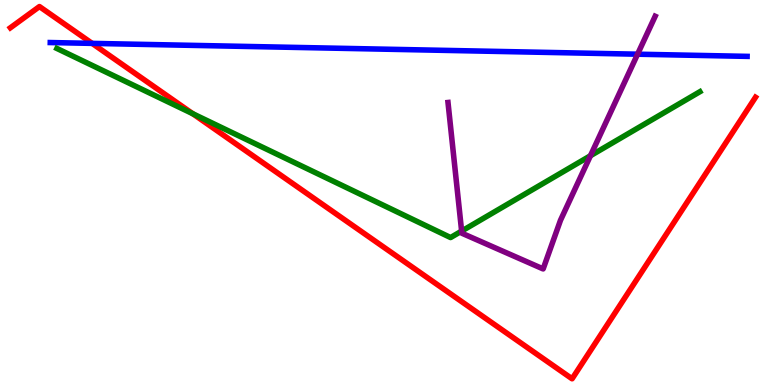[{'lines': ['blue', 'red'], 'intersections': [{'x': 1.19, 'y': 8.87}]}, {'lines': ['green', 'red'], 'intersections': [{'x': 2.49, 'y': 7.05}]}, {'lines': ['purple', 'red'], 'intersections': []}, {'lines': ['blue', 'green'], 'intersections': []}, {'lines': ['blue', 'purple'], 'intersections': [{'x': 8.23, 'y': 8.59}]}, {'lines': ['green', 'purple'], 'intersections': [{'x': 5.96, 'y': 4.0}, {'x': 7.62, 'y': 5.95}]}]